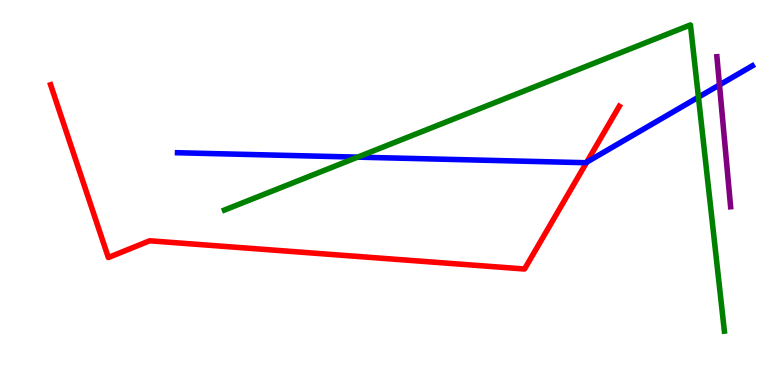[{'lines': ['blue', 'red'], 'intersections': [{'x': 7.57, 'y': 5.79}]}, {'lines': ['green', 'red'], 'intersections': []}, {'lines': ['purple', 'red'], 'intersections': []}, {'lines': ['blue', 'green'], 'intersections': [{'x': 4.61, 'y': 5.92}, {'x': 9.01, 'y': 7.48}]}, {'lines': ['blue', 'purple'], 'intersections': [{'x': 9.28, 'y': 7.79}]}, {'lines': ['green', 'purple'], 'intersections': []}]